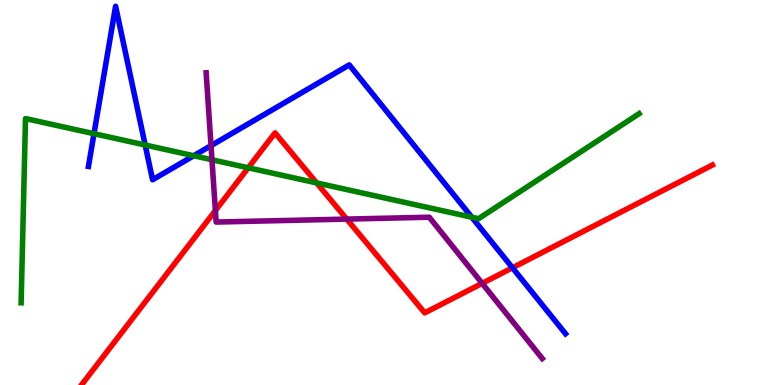[{'lines': ['blue', 'red'], 'intersections': [{'x': 6.61, 'y': 3.04}]}, {'lines': ['green', 'red'], 'intersections': [{'x': 3.2, 'y': 5.64}, {'x': 4.09, 'y': 5.25}]}, {'lines': ['purple', 'red'], 'intersections': [{'x': 2.78, 'y': 4.53}, {'x': 4.47, 'y': 4.31}, {'x': 6.22, 'y': 2.64}]}, {'lines': ['blue', 'green'], 'intersections': [{'x': 1.21, 'y': 6.53}, {'x': 1.87, 'y': 6.23}, {'x': 2.5, 'y': 5.95}, {'x': 6.09, 'y': 4.36}]}, {'lines': ['blue', 'purple'], 'intersections': [{'x': 2.72, 'y': 6.22}]}, {'lines': ['green', 'purple'], 'intersections': [{'x': 2.74, 'y': 5.85}]}]